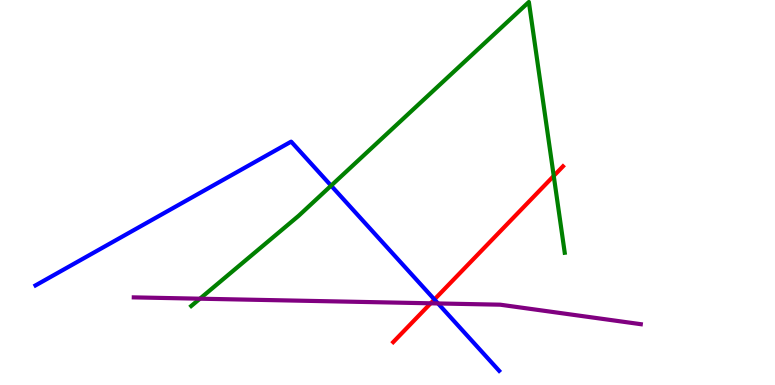[{'lines': ['blue', 'red'], 'intersections': [{'x': 5.61, 'y': 2.22}]}, {'lines': ['green', 'red'], 'intersections': [{'x': 7.15, 'y': 5.43}]}, {'lines': ['purple', 'red'], 'intersections': [{'x': 5.56, 'y': 2.12}]}, {'lines': ['blue', 'green'], 'intersections': [{'x': 4.27, 'y': 5.18}]}, {'lines': ['blue', 'purple'], 'intersections': [{'x': 5.65, 'y': 2.12}]}, {'lines': ['green', 'purple'], 'intersections': [{'x': 2.58, 'y': 2.24}]}]